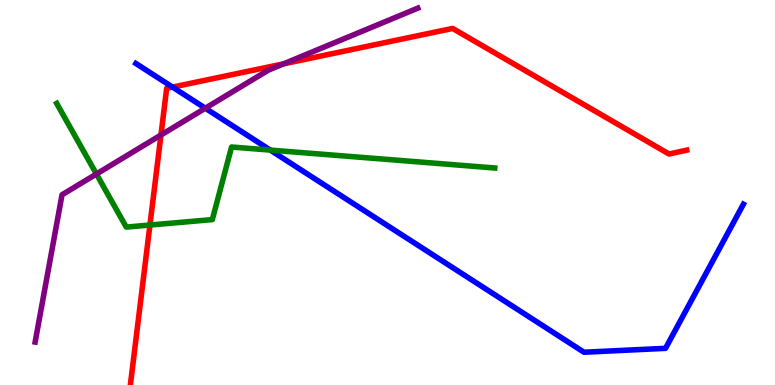[{'lines': ['blue', 'red'], 'intersections': [{'x': 2.23, 'y': 7.74}]}, {'lines': ['green', 'red'], 'intersections': [{'x': 1.93, 'y': 4.15}]}, {'lines': ['purple', 'red'], 'intersections': [{'x': 2.08, 'y': 6.49}, {'x': 3.66, 'y': 8.34}]}, {'lines': ['blue', 'green'], 'intersections': [{'x': 3.49, 'y': 6.1}]}, {'lines': ['blue', 'purple'], 'intersections': [{'x': 2.65, 'y': 7.19}]}, {'lines': ['green', 'purple'], 'intersections': [{'x': 1.24, 'y': 5.48}]}]